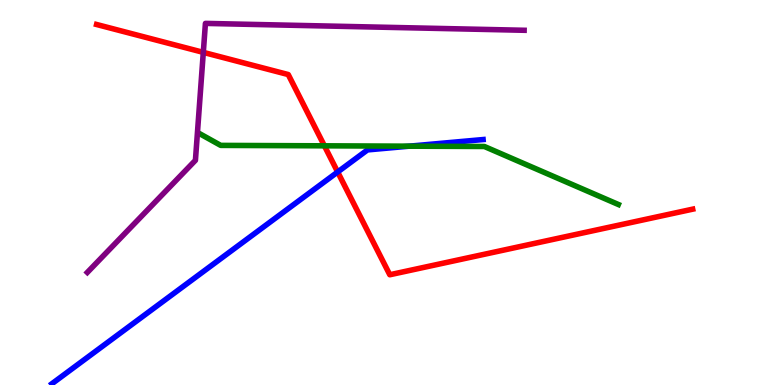[{'lines': ['blue', 'red'], 'intersections': [{'x': 4.36, 'y': 5.53}]}, {'lines': ['green', 'red'], 'intersections': [{'x': 4.19, 'y': 6.21}]}, {'lines': ['purple', 'red'], 'intersections': [{'x': 2.62, 'y': 8.64}]}, {'lines': ['blue', 'green'], 'intersections': [{'x': 5.28, 'y': 6.2}]}, {'lines': ['blue', 'purple'], 'intersections': []}, {'lines': ['green', 'purple'], 'intersections': []}]